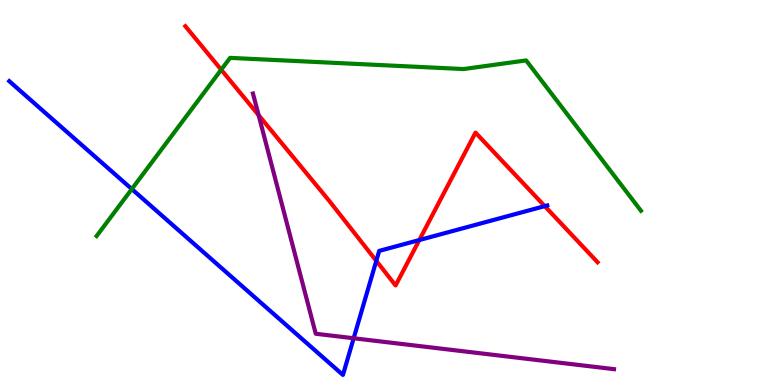[{'lines': ['blue', 'red'], 'intersections': [{'x': 4.86, 'y': 3.22}, {'x': 5.41, 'y': 3.77}, {'x': 7.03, 'y': 4.65}]}, {'lines': ['green', 'red'], 'intersections': [{'x': 2.85, 'y': 8.19}]}, {'lines': ['purple', 'red'], 'intersections': [{'x': 3.34, 'y': 7.01}]}, {'lines': ['blue', 'green'], 'intersections': [{'x': 1.7, 'y': 5.09}]}, {'lines': ['blue', 'purple'], 'intersections': [{'x': 4.56, 'y': 1.21}]}, {'lines': ['green', 'purple'], 'intersections': []}]